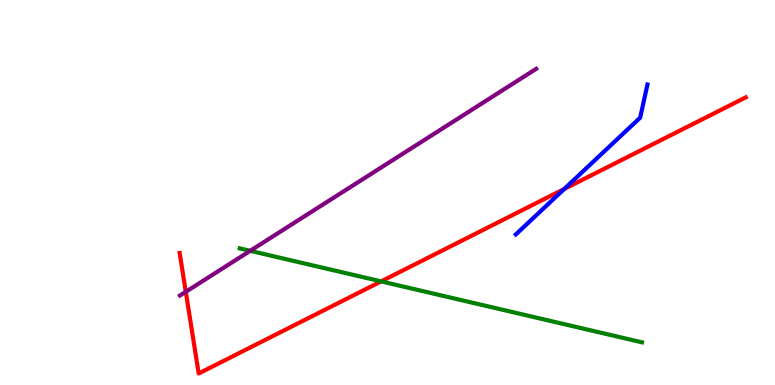[{'lines': ['blue', 'red'], 'intersections': [{'x': 7.28, 'y': 5.09}]}, {'lines': ['green', 'red'], 'intersections': [{'x': 4.92, 'y': 2.69}]}, {'lines': ['purple', 'red'], 'intersections': [{'x': 2.4, 'y': 2.42}]}, {'lines': ['blue', 'green'], 'intersections': []}, {'lines': ['blue', 'purple'], 'intersections': []}, {'lines': ['green', 'purple'], 'intersections': [{'x': 3.23, 'y': 3.49}]}]